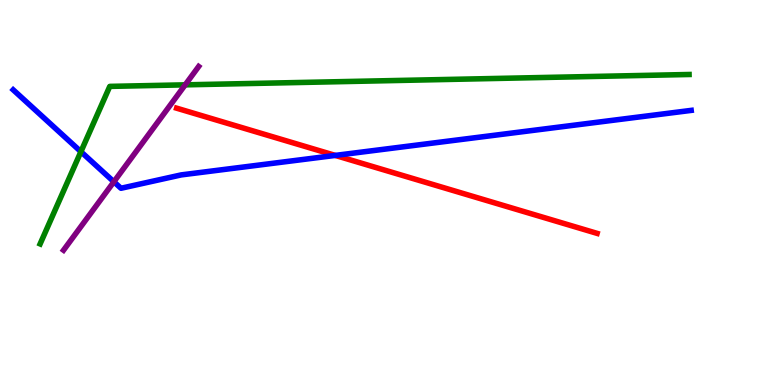[{'lines': ['blue', 'red'], 'intersections': [{'x': 4.33, 'y': 5.96}]}, {'lines': ['green', 'red'], 'intersections': []}, {'lines': ['purple', 'red'], 'intersections': []}, {'lines': ['blue', 'green'], 'intersections': [{'x': 1.04, 'y': 6.06}]}, {'lines': ['blue', 'purple'], 'intersections': [{'x': 1.47, 'y': 5.28}]}, {'lines': ['green', 'purple'], 'intersections': [{'x': 2.39, 'y': 7.8}]}]